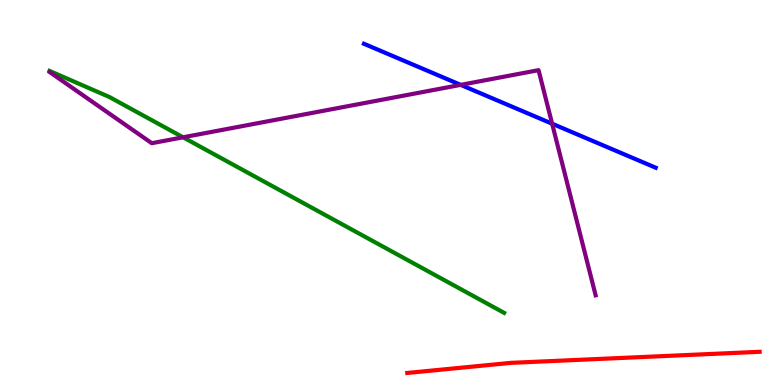[{'lines': ['blue', 'red'], 'intersections': []}, {'lines': ['green', 'red'], 'intersections': []}, {'lines': ['purple', 'red'], 'intersections': []}, {'lines': ['blue', 'green'], 'intersections': []}, {'lines': ['blue', 'purple'], 'intersections': [{'x': 5.94, 'y': 7.8}, {'x': 7.12, 'y': 6.79}]}, {'lines': ['green', 'purple'], 'intersections': [{'x': 2.36, 'y': 6.43}]}]